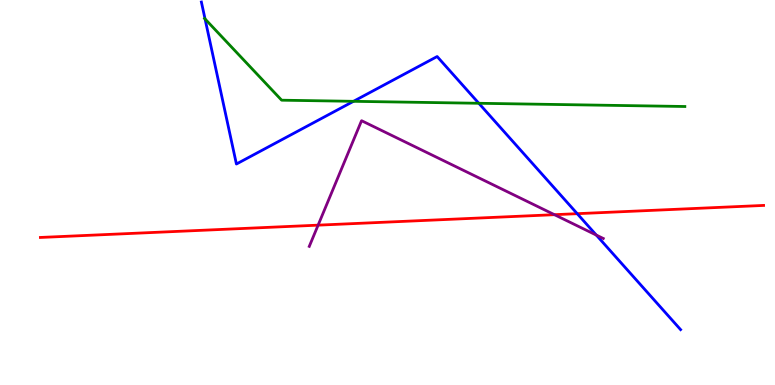[{'lines': ['blue', 'red'], 'intersections': [{'x': 7.45, 'y': 4.45}]}, {'lines': ['green', 'red'], 'intersections': []}, {'lines': ['purple', 'red'], 'intersections': [{'x': 4.1, 'y': 4.15}, {'x': 7.15, 'y': 4.42}]}, {'lines': ['blue', 'green'], 'intersections': [{'x': 2.65, 'y': 9.51}, {'x': 4.56, 'y': 7.37}, {'x': 6.18, 'y': 7.32}]}, {'lines': ['blue', 'purple'], 'intersections': [{'x': 7.69, 'y': 3.89}]}, {'lines': ['green', 'purple'], 'intersections': []}]